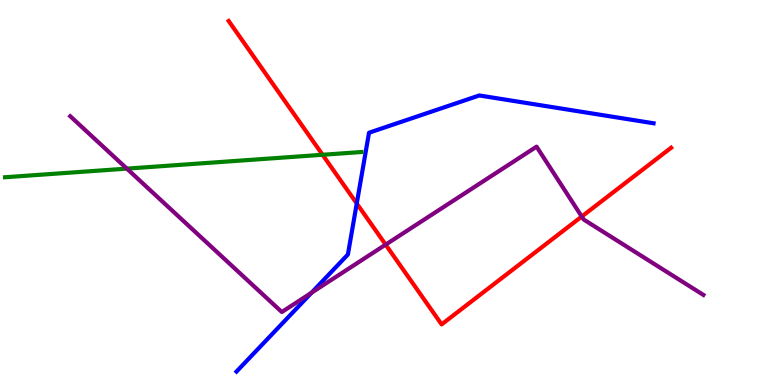[{'lines': ['blue', 'red'], 'intersections': [{'x': 4.6, 'y': 4.71}]}, {'lines': ['green', 'red'], 'intersections': [{'x': 4.16, 'y': 5.98}]}, {'lines': ['purple', 'red'], 'intersections': [{'x': 4.98, 'y': 3.65}, {'x': 7.51, 'y': 4.38}]}, {'lines': ['blue', 'green'], 'intersections': []}, {'lines': ['blue', 'purple'], 'intersections': [{'x': 4.02, 'y': 2.4}]}, {'lines': ['green', 'purple'], 'intersections': [{'x': 1.64, 'y': 5.62}]}]